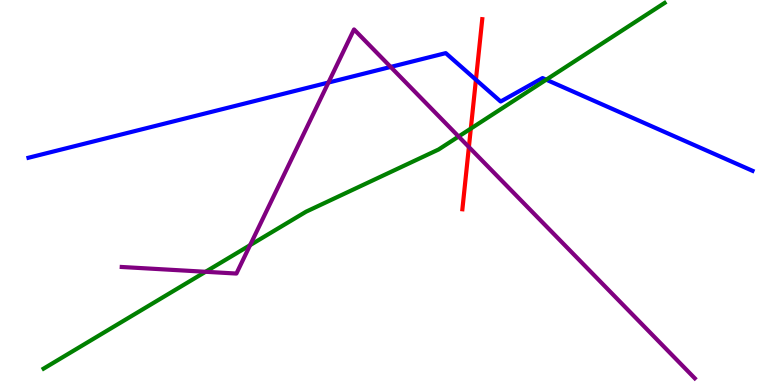[{'lines': ['blue', 'red'], 'intersections': [{'x': 6.14, 'y': 7.93}]}, {'lines': ['green', 'red'], 'intersections': [{'x': 6.08, 'y': 6.66}]}, {'lines': ['purple', 'red'], 'intersections': [{'x': 6.05, 'y': 6.18}]}, {'lines': ['blue', 'green'], 'intersections': [{'x': 7.05, 'y': 7.93}]}, {'lines': ['blue', 'purple'], 'intersections': [{'x': 4.24, 'y': 7.86}, {'x': 5.04, 'y': 8.26}]}, {'lines': ['green', 'purple'], 'intersections': [{'x': 2.65, 'y': 2.94}, {'x': 3.23, 'y': 3.63}, {'x': 5.92, 'y': 6.45}]}]